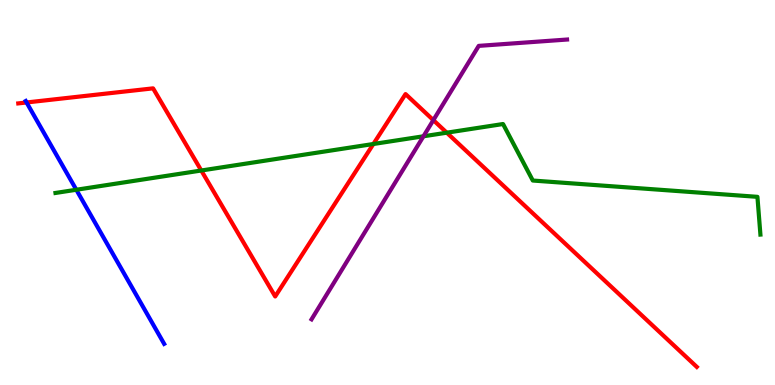[{'lines': ['blue', 'red'], 'intersections': [{'x': 0.343, 'y': 7.34}]}, {'lines': ['green', 'red'], 'intersections': [{'x': 2.6, 'y': 5.57}, {'x': 4.82, 'y': 6.26}, {'x': 5.76, 'y': 6.55}]}, {'lines': ['purple', 'red'], 'intersections': [{'x': 5.59, 'y': 6.88}]}, {'lines': ['blue', 'green'], 'intersections': [{'x': 0.985, 'y': 5.07}]}, {'lines': ['blue', 'purple'], 'intersections': []}, {'lines': ['green', 'purple'], 'intersections': [{'x': 5.46, 'y': 6.46}]}]